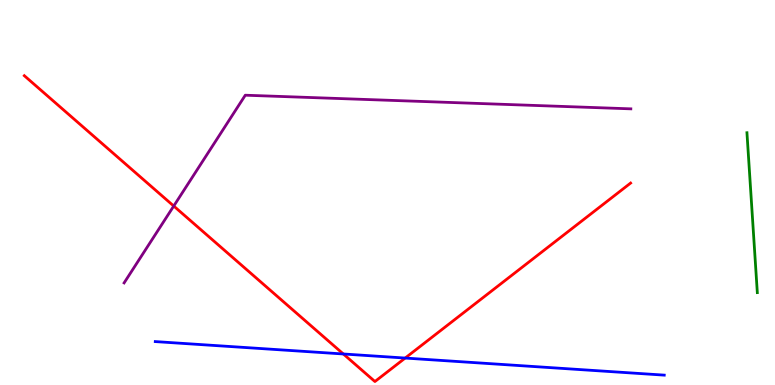[{'lines': ['blue', 'red'], 'intersections': [{'x': 4.43, 'y': 0.806}, {'x': 5.23, 'y': 0.7}]}, {'lines': ['green', 'red'], 'intersections': []}, {'lines': ['purple', 'red'], 'intersections': [{'x': 2.24, 'y': 4.65}]}, {'lines': ['blue', 'green'], 'intersections': []}, {'lines': ['blue', 'purple'], 'intersections': []}, {'lines': ['green', 'purple'], 'intersections': []}]